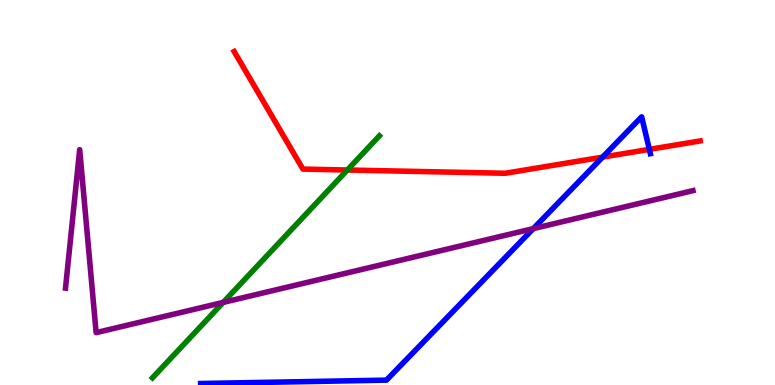[{'lines': ['blue', 'red'], 'intersections': [{'x': 7.78, 'y': 5.92}, {'x': 8.38, 'y': 6.12}]}, {'lines': ['green', 'red'], 'intersections': [{'x': 4.48, 'y': 5.58}]}, {'lines': ['purple', 'red'], 'intersections': []}, {'lines': ['blue', 'green'], 'intersections': []}, {'lines': ['blue', 'purple'], 'intersections': [{'x': 6.88, 'y': 4.06}]}, {'lines': ['green', 'purple'], 'intersections': [{'x': 2.88, 'y': 2.15}]}]